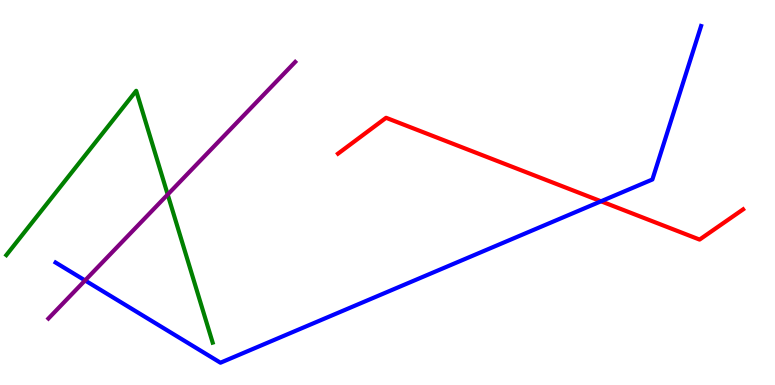[{'lines': ['blue', 'red'], 'intersections': [{'x': 7.75, 'y': 4.77}]}, {'lines': ['green', 'red'], 'intersections': []}, {'lines': ['purple', 'red'], 'intersections': []}, {'lines': ['blue', 'green'], 'intersections': []}, {'lines': ['blue', 'purple'], 'intersections': [{'x': 1.1, 'y': 2.72}]}, {'lines': ['green', 'purple'], 'intersections': [{'x': 2.16, 'y': 4.95}]}]